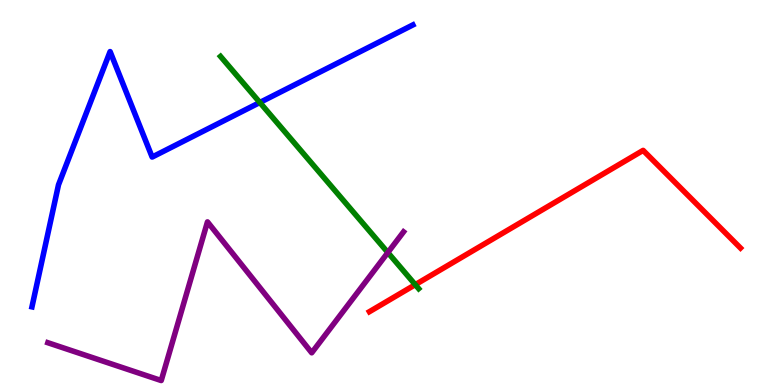[{'lines': ['blue', 'red'], 'intersections': []}, {'lines': ['green', 'red'], 'intersections': [{'x': 5.36, 'y': 2.61}]}, {'lines': ['purple', 'red'], 'intersections': []}, {'lines': ['blue', 'green'], 'intersections': [{'x': 3.35, 'y': 7.34}]}, {'lines': ['blue', 'purple'], 'intersections': []}, {'lines': ['green', 'purple'], 'intersections': [{'x': 5.0, 'y': 3.44}]}]